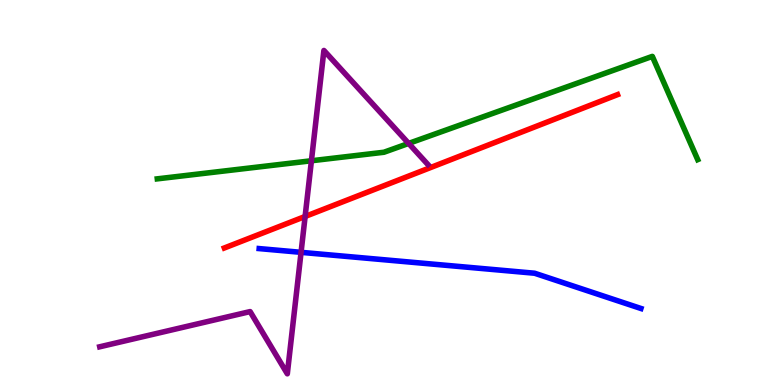[{'lines': ['blue', 'red'], 'intersections': []}, {'lines': ['green', 'red'], 'intersections': []}, {'lines': ['purple', 'red'], 'intersections': [{'x': 3.94, 'y': 4.38}]}, {'lines': ['blue', 'green'], 'intersections': []}, {'lines': ['blue', 'purple'], 'intersections': [{'x': 3.88, 'y': 3.45}]}, {'lines': ['green', 'purple'], 'intersections': [{'x': 4.02, 'y': 5.82}, {'x': 5.27, 'y': 6.27}]}]